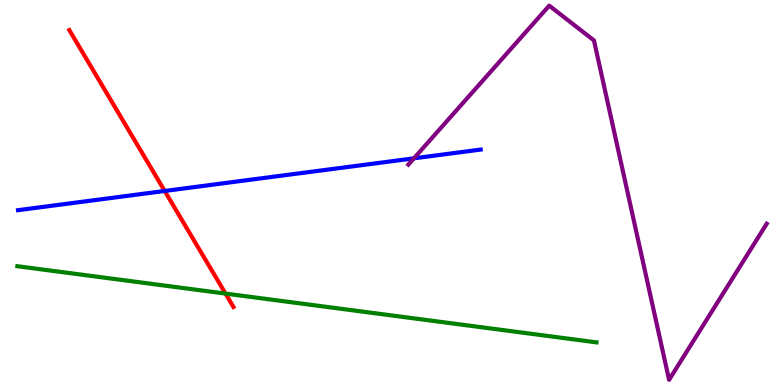[{'lines': ['blue', 'red'], 'intersections': [{'x': 2.13, 'y': 5.04}]}, {'lines': ['green', 'red'], 'intersections': [{'x': 2.91, 'y': 2.37}]}, {'lines': ['purple', 'red'], 'intersections': []}, {'lines': ['blue', 'green'], 'intersections': []}, {'lines': ['blue', 'purple'], 'intersections': [{'x': 5.34, 'y': 5.89}]}, {'lines': ['green', 'purple'], 'intersections': []}]